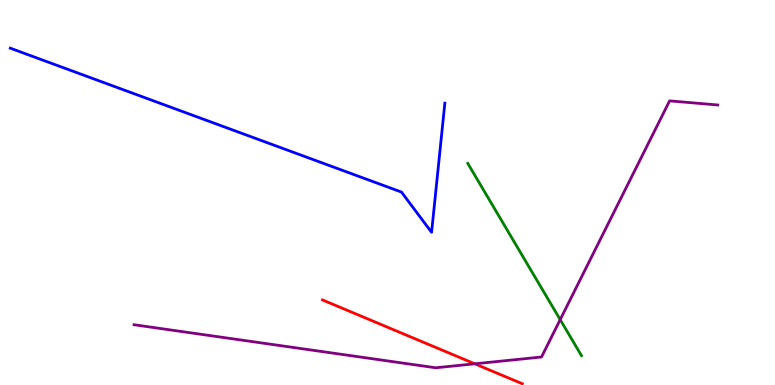[{'lines': ['blue', 'red'], 'intersections': []}, {'lines': ['green', 'red'], 'intersections': []}, {'lines': ['purple', 'red'], 'intersections': [{'x': 6.13, 'y': 0.551}]}, {'lines': ['blue', 'green'], 'intersections': []}, {'lines': ['blue', 'purple'], 'intersections': []}, {'lines': ['green', 'purple'], 'intersections': [{'x': 7.23, 'y': 1.7}]}]